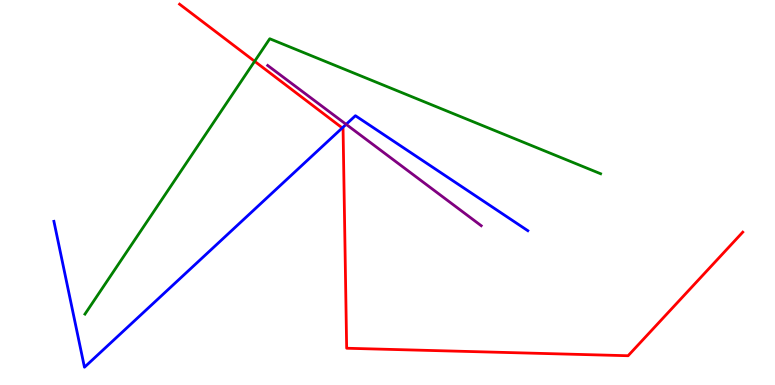[{'lines': ['blue', 'red'], 'intersections': [{'x': 4.42, 'y': 6.68}]}, {'lines': ['green', 'red'], 'intersections': [{'x': 3.29, 'y': 8.41}]}, {'lines': ['purple', 'red'], 'intersections': []}, {'lines': ['blue', 'green'], 'intersections': []}, {'lines': ['blue', 'purple'], 'intersections': [{'x': 4.47, 'y': 6.77}]}, {'lines': ['green', 'purple'], 'intersections': []}]